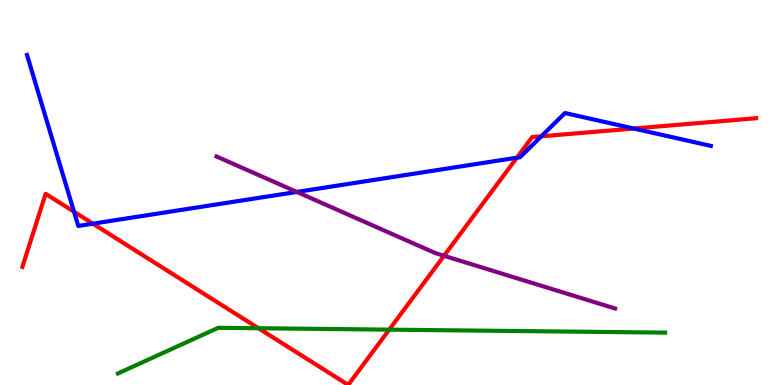[{'lines': ['blue', 'red'], 'intersections': [{'x': 0.955, 'y': 4.5}, {'x': 1.2, 'y': 4.19}, {'x': 6.67, 'y': 5.9}, {'x': 6.98, 'y': 6.46}, {'x': 8.18, 'y': 6.66}]}, {'lines': ['green', 'red'], 'intersections': [{'x': 3.34, 'y': 1.47}, {'x': 5.02, 'y': 1.44}]}, {'lines': ['purple', 'red'], 'intersections': [{'x': 5.73, 'y': 3.36}]}, {'lines': ['blue', 'green'], 'intersections': []}, {'lines': ['blue', 'purple'], 'intersections': [{'x': 3.83, 'y': 5.01}]}, {'lines': ['green', 'purple'], 'intersections': []}]